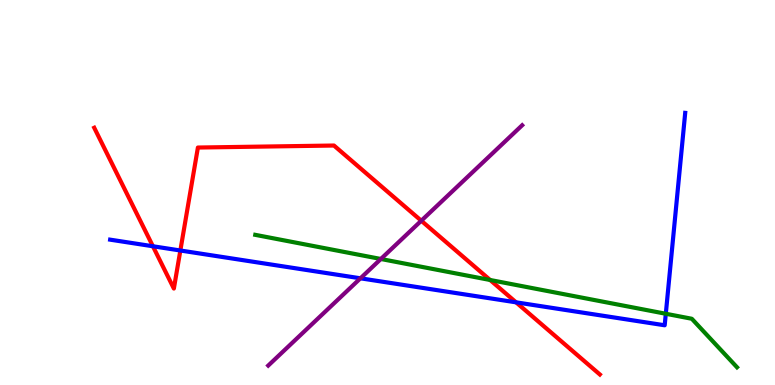[{'lines': ['blue', 'red'], 'intersections': [{'x': 1.97, 'y': 3.6}, {'x': 2.33, 'y': 3.49}, {'x': 6.66, 'y': 2.15}]}, {'lines': ['green', 'red'], 'intersections': [{'x': 6.32, 'y': 2.73}]}, {'lines': ['purple', 'red'], 'intersections': [{'x': 5.44, 'y': 4.27}]}, {'lines': ['blue', 'green'], 'intersections': [{'x': 8.59, 'y': 1.85}]}, {'lines': ['blue', 'purple'], 'intersections': [{'x': 4.65, 'y': 2.77}]}, {'lines': ['green', 'purple'], 'intersections': [{'x': 4.91, 'y': 3.27}]}]